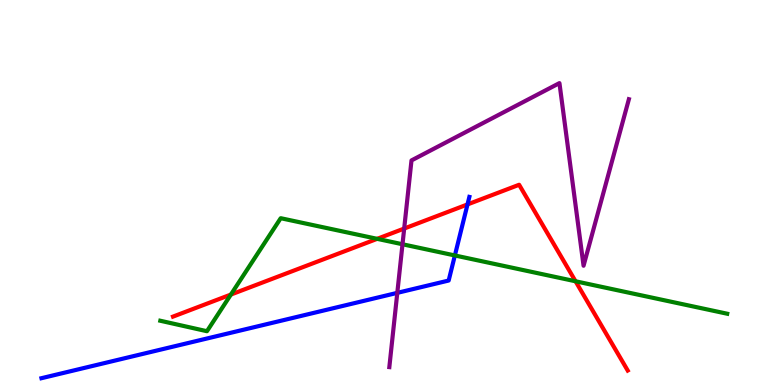[{'lines': ['blue', 'red'], 'intersections': [{'x': 6.03, 'y': 4.69}]}, {'lines': ['green', 'red'], 'intersections': [{'x': 2.98, 'y': 2.35}, {'x': 4.87, 'y': 3.8}, {'x': 7.43, 'y': 2.69}]}, {'lines': ['purple', 'red'], 'intersections': [{'x': 5.22, 'y': 4.06}]}, {'lines': ['blue', 'green'], 'intersections': [{'x': 5.87, 'y': 3.36}]}, {'lines': ['blue', 'purple'], 'intersections': [{'x': 5.13, 'y': 2.39}]}, {'lines': ['green', 'purple'], 'intersections': [{'x': 5.19, 'y': 3.66}]}]